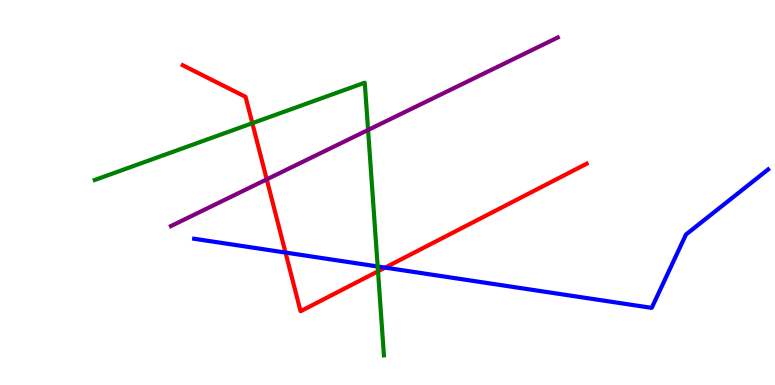[{'lines': ['blue', 'red'], 'intersections': [{'x': 3.68, 'y': 3.44}, {'x': 4.97, 'y': 3.05}]}, {'lines': ['green', 'red'], 'intersections': [{'x': 3.26, 'y': 6.8}, {'x': 4.88, 'y': 2.95}]}, {'lines': ['purple', 'red'], 'intersections': [{'x': 3.44, 'y': 5.34}]}, {'lines': ['blue', 'green'], 'intersections': [{'x': 4.87, 'y': 3.08}]}, {'lines': ['blue', 'purple'], 'intersections': []}, {'lines': ['green', 'purple'], 'intersections': [{'x': 4.75, 'y': 6.62}]}]